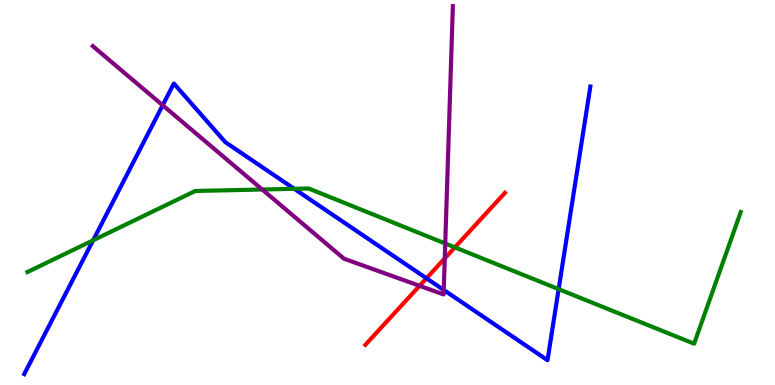[{'lines': ['blue', 'red'], 'intersections': [{'x': 5.5, 'y': 2.77}]}, {'lines': ['green', 'red'], 'intersections': [{'x': 5.87, 'y': 3.57}]}, {'lines': ['purple', 'red'], 'intersections': [{'x': 5.41, 'y': 2.58}, {'x': 5.74, 'y': 3.29}]}, {'lines': ['blue', 'green'], 'intersections': [{'x': 1.2, 'y': 3.76}, {'x': 3.8, 'y': 5.1}, {'x': 7.21, 'y': 2.49}]}, {'lines': ['blue', 'purple'], 'intersections': [{'x': 2.1, 'y': 7.27}, {'x': 5.73, 'y': 2.47}]}, {'lines': ['green', 'purple'], 'intersections': [{'x': 3.38, 'y': 5.08}, {'x': 5.74, 'y': 3.68}]}]